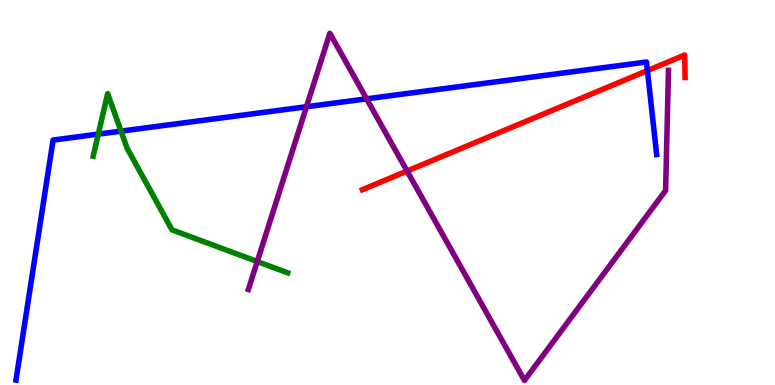[{'lines': ['blue', 'red'], 'intersections': [{'x': 8.35, 'y': 8.17}]}, {'lines': ['green', 'red'], 'intersections': []}, {'lines': ['purple', 'red'], 'intersections': [{'x': 5.25, 'y': 5.56}]}, {'lines': ['blue', 'green'], 'intersections': [{'x': 1.27, 'y': 6.52}, {'x': 1.56, 'y': 6.59}]}, {'lines': ['blue', 'purple'], 'intersections': [{'x': 3.95, 'y': 7.23}, {'x': 4.73, 'y': 7.43}]}, {'lines': ['green', 'purple'], 'intersections': [{'x': 3.32, 'y': 3.21}]}]